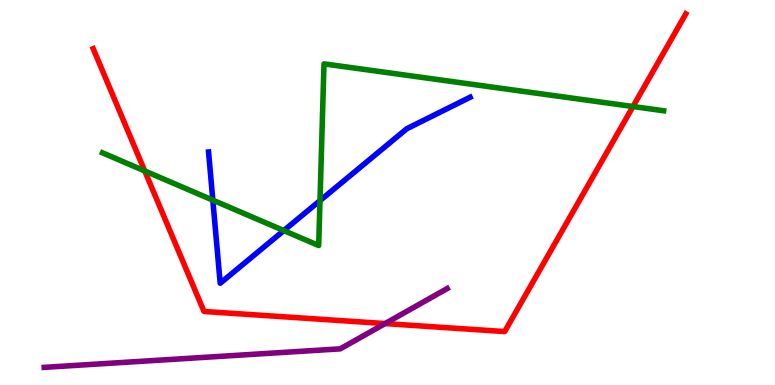[{'lines': ['blue', 'red'], 'intersections': []}, {'lines': ['green', 'red'], 'intersections': [{'x': 1.87, 'y': 5.56}, {'x': 8.17, 'y': 7.23}]}, {'lines': ['purple', 'red'], 'intersections': [{'x': 4.97, 'y': 1.6}]}, {'lines': ['blue', 'green'], 'intersections': [{'x': 2.75, 'y': 4.8}, {'x': 3.66, 'y': 4.01}, {'x': 4.13, 'y': 4.79}]}, {'lines': ['blue', 'purple'], 'intersections': []}, {'lines': ['green', 'purple'], 'intersections': []}]